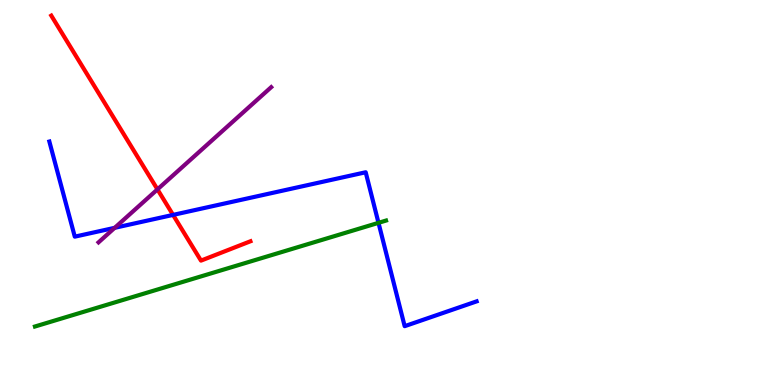[{'lines': ['blue', 'red'], 'intersections': [{'x': 2.23, 'y': 4.42}]}, {'lines': ['green', 'red'], 'intersections': []}, {'lines': ['purple', 'red'], 'intersections': [{'x': 2.03, 'y': 5.08}]}, {'lines': ['blue', 'green'], 'intersections': [{'x': 4.88, 'y': 4.21}]}, {'lines': ['blue', 'purple'], 'intersections': [{'x': 1.48, 'y': 4.08}]}, {'lines': ['green', 'purple'], 'intersections': []}]